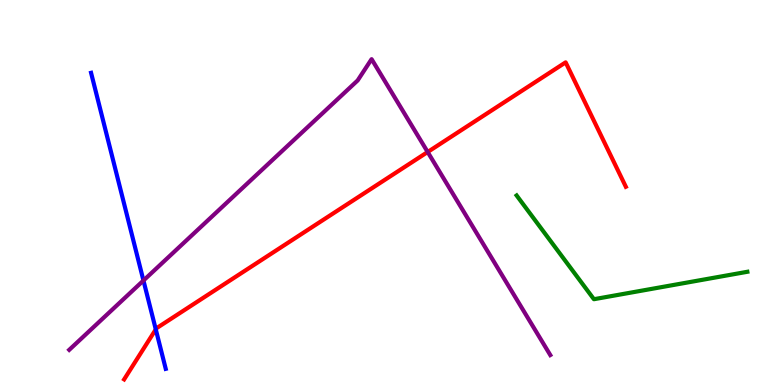[{'lines': ['blue', 'red'], 'intersections': [{'x': 2.01, 'y': 1.44}]}, {'lines': ['green', 'red'], 'intersections': []}, {'lines': ['purple', 'red'], 'intersections': [{'x': 5.52, 'y': 6.05}]}, {'lines': ['blue', 'green'], 'intersections': []}, {'lines': ['blue', 'purple'], 'intersections': [{'x': 1.85, 'y': 2.71}]}, {'lines': ['green', 'purple'], 'intersections': []}]